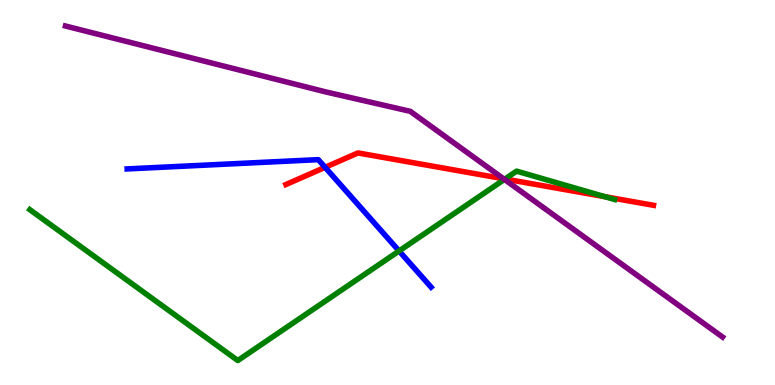[{'lines': ['blue', 'red'], 'intersections': [{'x': 4.19, 'y': 5.65}]}, {'lines': ['green', 'red'], 'intersections': [{'x': 6.52, 'y': 5.35}, {'x': 7.81, 'y': 4.89}]}, {'lines': ['purple', 'red'], 'intersections': [{'x': 6.5, 'y': 5.36}]}, {'lines': ['blue', 'green'], 'intersections': [{'x': 5.15, 'y': 3.48}]}, {'lines': ['blue', 'purple'], 'intersections': []}, {'lines': ['green', 'purple'], 'intersections': [{'x': 6.51, 'y': 5.34}]}]